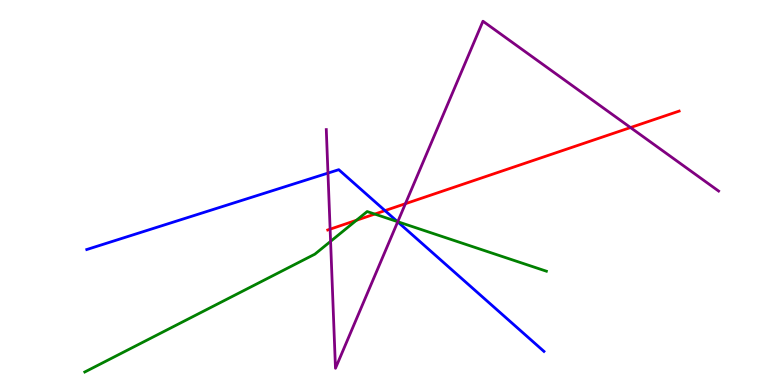[{'lines': ['blue', 'red'], 'intersections': [{'x': 4.97, 'y': 4.53}]}, {'lines': ['green', 'red'], 'intersections': [{'x': 4.6, 'y': 4.28}, {'x': 4.84, 'y': 4.44}]}, {'lines': ['purple', 'red'], 'intersections': [{'x': 4.26, 'y': 4.05}, {'x': 5.23, 'y': 4.71}, {'x': 8.14, 'y': 6.69}]}, {'lines': ['blue', 'green'], 'intersections': [{'x': 5.13, 'y': 4.24}]}, {'lines': ['blue', 'purple'], 'intersections': [{'x': 4.23, 'y': 5.5}, {'x': 5.13, 'y': 4.24}]}, {'lines': ['green', 'purple'], 'intersections': [{'x': 4.27, 'y': 3.73}, {'x': 5.13, 'y': 4.24}]}]